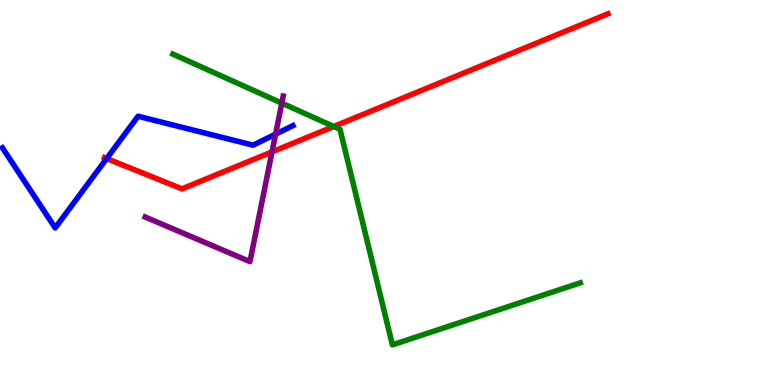[{'lines': ['blue', 'red'], 'intersections': [{'x': 1.38, 'y': 5.88}]}, {'lines': ['green', 'red'], 'intersections': [{'x': 4.31, 'y': 6.71}]}, {'lines': ['purple', 'red'], 'intersections': [{'x': 3.51, 'y': 6.06}]}, {'lines': ['blue', 'green'], 'intersections': []}, {'lines': ['blue', 'purple'], 'intersections': [{'x': 3.56, 'y': 6.52}]}, {'lines': ['green', 'purple'], 'intersections': [{'x': 3.64, 'y': 7.32}]}]